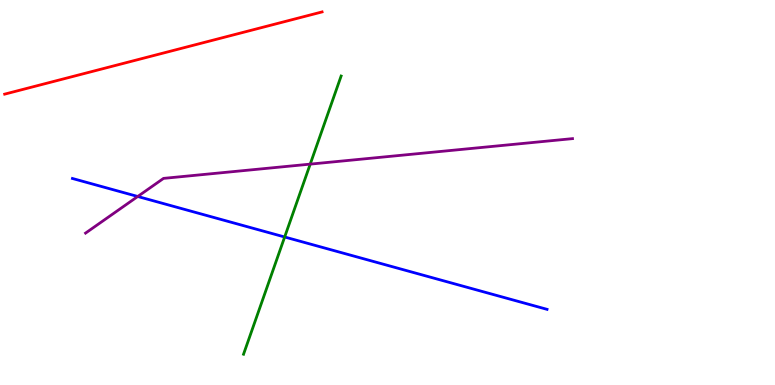[{'lines': ['blue', 'red'], 'intersections': []}, {'lines': ['green', 'red'], 'intersections': []}, {'lines': ['purple', 'red'], 'intersections': []}, {'lines': ['blue', 'green'], 'intersections': [{'x': 3.67, 'y': 3.84}]}, {'lines': ['blue', 'purple'], 'intersections': [{'x': 1.78, 'y': 4.9}]}, {'lines': ['green', 'purple'], 'intersections': [{'x': 4.0, 'y': 5.74}]}]